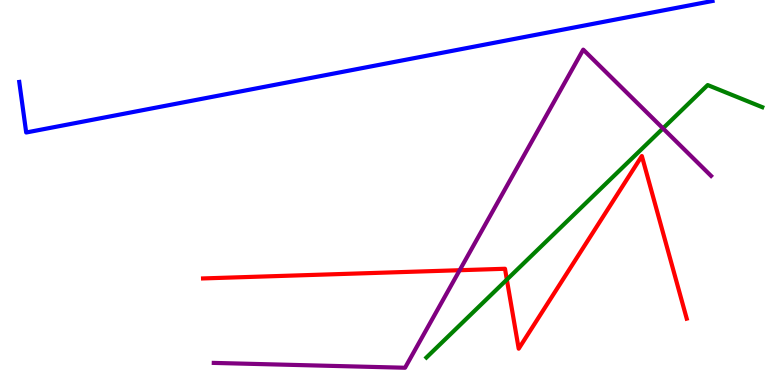[{'lines': ['blue', 'red'], 'intersections': []}, {'lines': ['green', 'red'], 'intersections': [{'x': 6.54, 'y': 2.74}]}, {'lines': ['purple', 'red'], 'intersections': [{'x': 5.93, 'y': 2.98}]}, {'lines': ['blue', 'green'], 'intersections': []}, {'lines': ['blue', 'purple'], 'intersections': []}, {'lines': ['green', 'purple'], 'intersections': [{'x': 8.55, 'y': 6.67}]}]